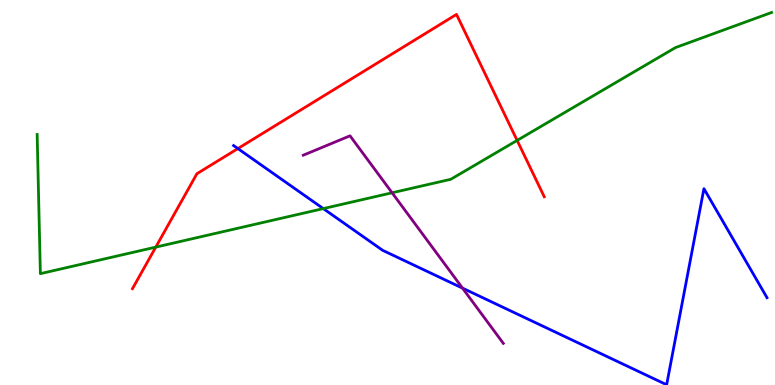[{'lines': ['blue', 'red'], 'intersections': [{'x': 3.07, 'y': 6.14}]}, {'lines': ['green', 'red'], 'intersections': [{'x': 2.01, 'y': 3.58}, {'x': 6.67, 'y': 6.35}]}, {'lines': ['purple', 'red'], 'intersections': []}, {'lines': ['blue', 'green'], 'intersections': [{'x': 4.17, 'y': 4.58}]}, {'lines': ['blue', 'purple'], 'intersections': [{'x': 5.97, 'y': 2.52}]}, {'lines': ['green', 'purple'], 'intersections': [{'x': 5.06, 'y': 4.99}]}]